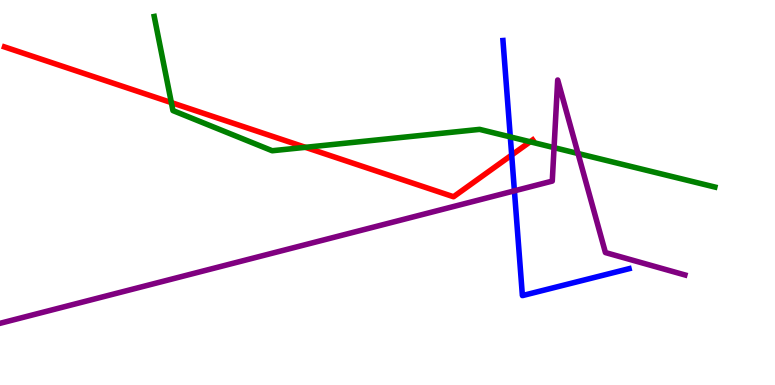[{'lines': ['blue', 'red'], 'intersections': [{'x': 6.6, 'y': 5.97}]}, {'lines': ['green', 'red'], 'intersections': [{'x': 2.21, 'y': 7.34}, {'x': 3.94, 'y': 6.17}, {'x': 6.84, 'y': 6.32}]}, {'lines': ['purple', 'red'], 'intersections': []}, {'lines': ['blue', 'green'], 'intersections': [{'x': 6.58, 'y': 6.44}]}, {'lines': ['blue', 'purple'], 'intersections': [{'x': 6.64, 'y': 5.04}]}, {'lines': ['green', 'purple'], 'intersections': [{'x': 7.15, 'y': 6.17}, {'x': 7.46, 'y': 6.01}]}]